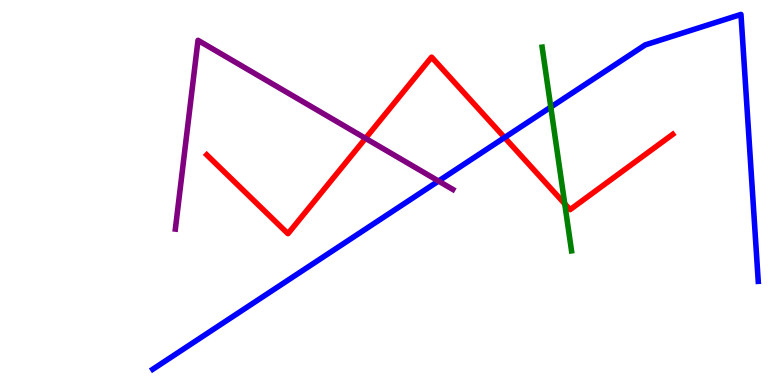[{'lines': ['blue', 'red'], 'intersections': [{'x': 6.51, 'y': 6.43}]}, {'lines': ['green', 'red'], 'intersections': [{'x': 7.29, 'y': 4.71}]}, {'lines': ['purple', 'red'], 'intersections': [{'x': 4.72, 'y': 6.41}]}, {'lines': ['blue', 'green'], 'intersections': [{'x': 7.11, 'y': 7.22}]}, {'lines': ['blue', 'purple'], 'intersections': [{'x': 5.66, 'y': 5.3}]}, {'lines': ['green', 'purple'], 'intersections': []}]